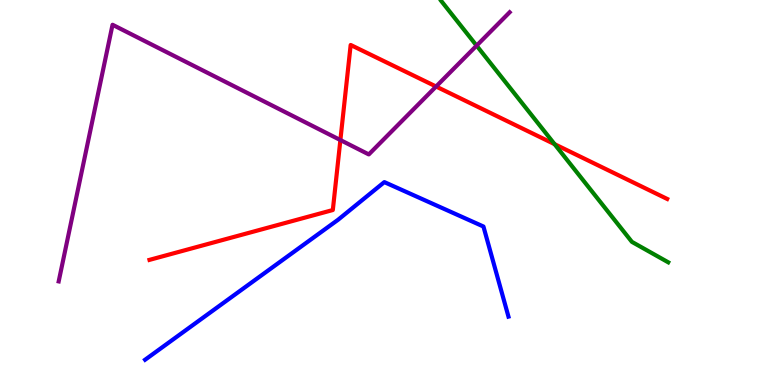[{'lines': ['blue', 'red'], 'intersections': []}, {'lines': ['green', 'red'], 'intersections': [{'x': 7.16, 'y': 6.26}]}, {'lines': ['purple', 'red'], 'intersections': [{'x': 4.39, 'y': 6.36}, {'x': 5.63, 'y': 7.75}]}, {'lines': ['blue', 'green'], 'intersections': []}, {'lines': ['blue', 'purple'], 'intersections': []}, {'lines': ['green', 'purple'], 'intersections': [{'x': 6.15, 'y': 8.81}]}]